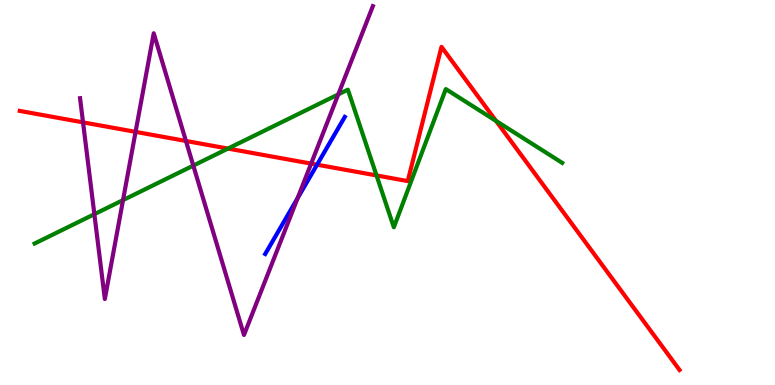[{'lines': ['blue', 'red'], 'intersections': [{'x': 4.09, 'y': 5.72}]}, {'lines': ['green', 'red'], 'intersections': [{'x': 2.94, 'y': 6.14}, {'x': 4.86, 'y': 5.44}, {'x': 6.4, 'y': 6.86}]}, {'lines': ['purple', 'red'], 'intersections': [{'x': 1.07, 'y': 6.82}, {'x': 1.75, 'y': 6.57}, {'x': 2.4, 'y': 6.34}, {'x': 4.01, 'y': 5.75}]}, {'lines': ['blue', 'green'], 'intersections': []}, {'lines': ['blue', 'purple'], 'intersections': [{'x': 3.84, 'y': 4.85}]}, {'lines': ['green', 'purple'], 'intersections': [{'x': 1.22, 'y': 4.44}, {'x': 1.59, 'y': 4.8}, {'x': 2.49, 'y': 5.7}, {'x': 4.36, 'y': 7.55}]}]